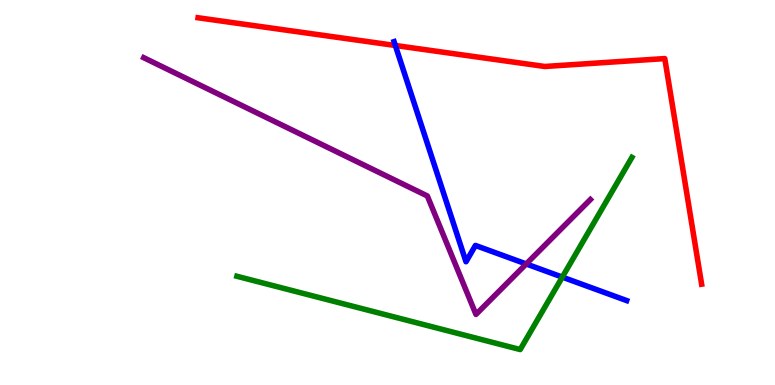[{'lines': ['blue', 'red'], 'intersections': [{'x': 5.1, 'y': 8.82}]}, {'lines': ['green', 'red'], 'intersections': []}, {'lines': ['purple', 'red'], 'intersections': []}, {'lines': ['blue', 'green'], 'intersections': [{'x': 7.26, 'y': 2.8}]}, {'lines': ['blue', 'purple'], 'intersections': [{'x': 6.79, 'y': 3.14}]}, {'lines': ['green', 'purple'], 'intersections': []}]